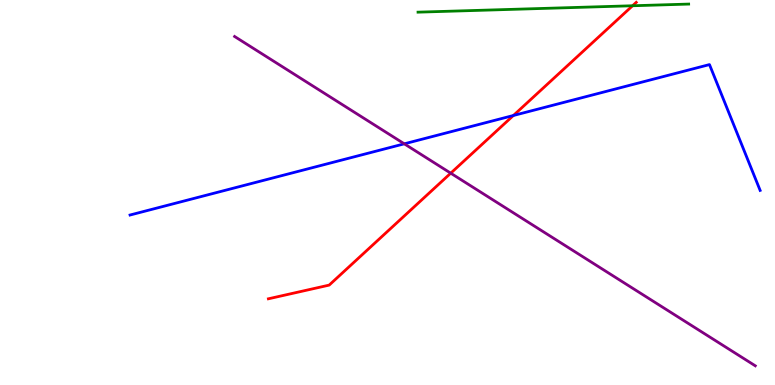[{'lines': ['blue', 'red'], 'intersections': [{'x': 6.62, 'y': 7.0}]}, {'lines': ['green', 'red'], 'intersections': [{'x': 8.16, 'y': 9.85}]}, {'lines': ['purple', 'red'], 'intersections': [{'x': 5.82, 'y': 5.5}]}, {'lines': ['blue', 'green'], 'intersections': []}, {'lines': ['blue', 'purple'], 'intersections': [{'x': 5.22, 'y': 6.26}]}, {'lines': ['green', 'purple'], 'intersections': []}]